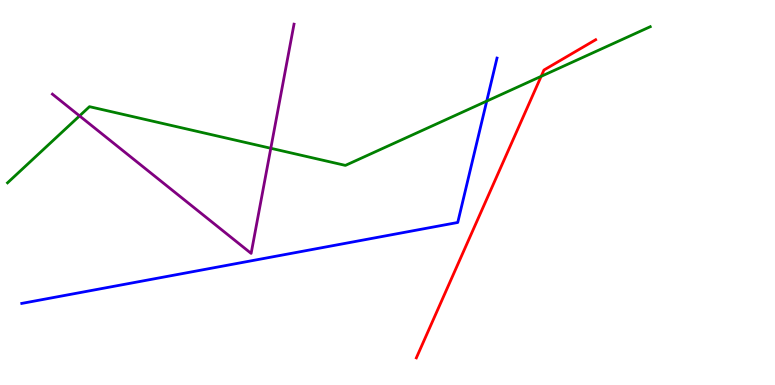[{'lines': ['blue', 'red'], 'intersections': []}, {'lines': ['green', 'red'], 'intersections': [{'x': 6.98, 'y': 8.02}]}, {'lines': ['purple', 'red'], 'intersections': []}, {'lines': ['blue', 'green'], 'intersections': [{'x': 6.28, 'y': 7.37}]}, {'lines': ['blue', 'purple'], 'intersections': []}, {'lines': ['green', 'purple'], 'intersections': [{'x': 1.03, 'y': 6.99}, {'x': 3.49, 'y': 6.15}]}]